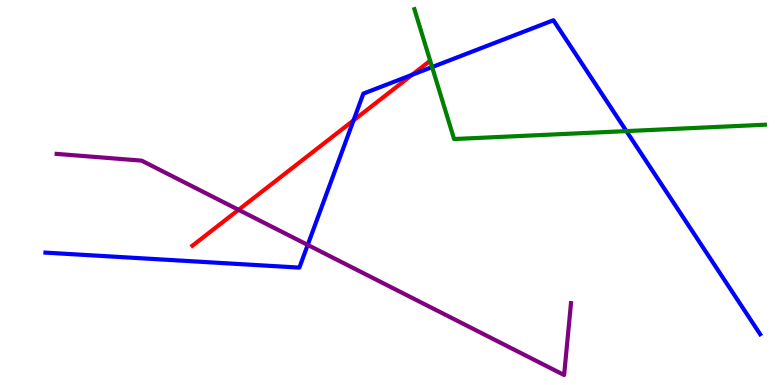[{'lines': ['blue', 'red'], 'intersections': [{'x': 4.56, 'y': 6.87}, {'x': 5.32, 'y': 8.06}]}, {'lines': ['green', 'red'], 'intersections': []}, {'lines': ['purple', 'red'], 'intersections': [{'x': 3.08, 'y': 4.55}]}, {'lines': ['blue', 'green'], 'intersections': [{'x': 5.58, 'y': 8.26}, {'x': 8.08, 'y': 6.59}]}, {'lines': ['blue', 'purple'], 'intersections': [{'x': 3.97, 'y': 3.64}]}, {'lines': ['green', 'purple'], 'intersections': []}]